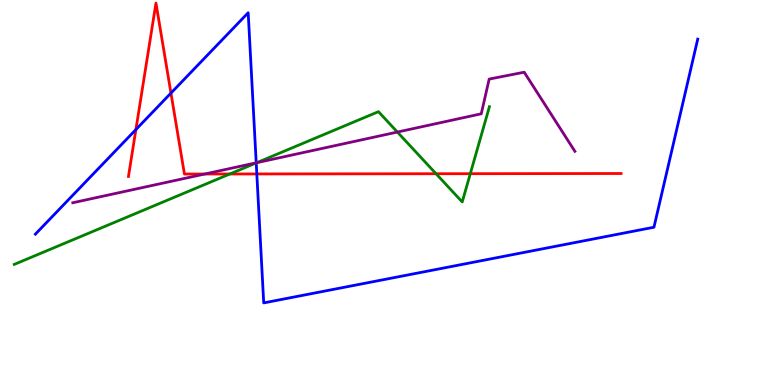[{'lines': ['blue', 'red'], 'intersections': [{'x': 1.75, 'y': 6.63}, {'x': 2.21, 'y': 7.58}, {'x': 3.31, 'y': 5.48}]}, {'lines': ['green', 'red'], 'intersections': [{'x': 2.97, 'y': 5.48}, {'x': 5.63, 'y': 5.49}, {'x': 6.07, 'y': 5.49}]}, {'lines': ['purple', 'red'], 'intersections': [{'x': 2.64, 'y': 5.48}]}, {'lines': ['blue', 'green'], 'intersections': [{'x': 3.31, 'y': 5.77}]}, {'lines': ['blue', 'purple'], 'intersections': [{'x': 3.31, 'y': 5.77}]}, {'lines': ['green', 'purple'], 'intersections': [{'x': 3.31, 'y': 5.77}, {'x': 5.13, 'y': 6.57}]}]